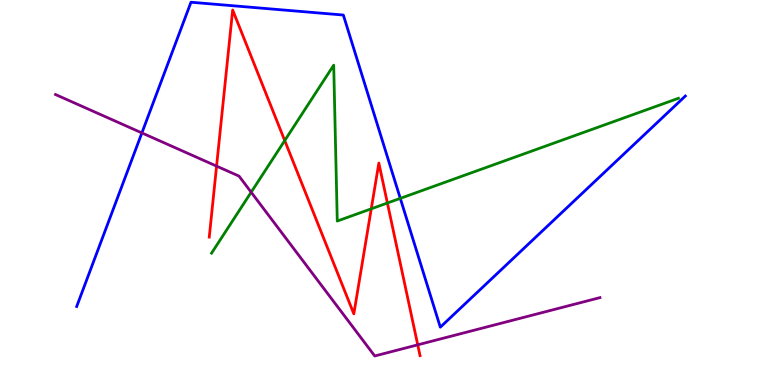[{'lines': ['blue', 'red'], 'intersections': []}, {'lines': ['green', 'red'], 'intersections': [{'x': 3.67, 'y': 6.35}, {'x': 4.79, 'y': 4.58}, {'x': 5.0, 'y': 4.73}]}, {'lines': ['purple', 'red'], 'intersections': [{'x': 2.79, 'y': 5.69}, {'x': 5.39, 'y': 1.04}]}, {'lines': ['blue', 'green'], 'intersections': [{'x': 5.17, 'y': 4.85}]}, {'lines': ['blue', 'purple'], 'intersections': [{'x': 1.83, 'y': 6.55}]}, {'lines': ['green', 'purple'], 'intersections': [{'x': 3.24, 'y': 5.01}]}]